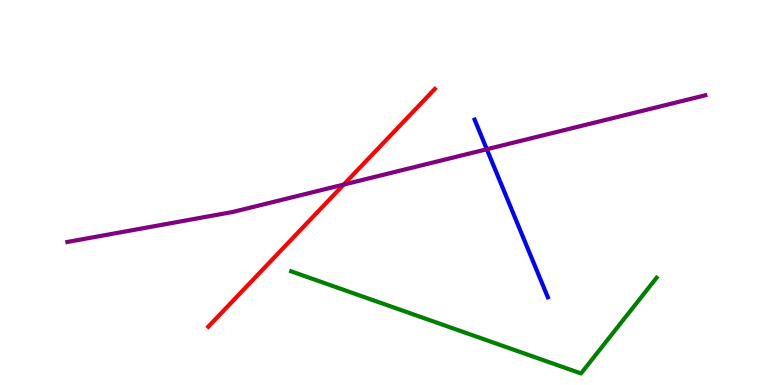[{'lines': ['blue', 'red'], 'intersections': []}, {'lines': ['green', 'red'], 'intersections': []}, {'lines': ['purple', 'red'], 'intersections': [{'x': 4.44, 'y': 5.21}]}, {'lines': ['blue', 'green'], 'intersections': []}, {'lines': ['blue', 'purple'], 'intersections': [{'x': 6.28, 'y': 6.12}]}, {'lines': ['green', 'purple'], 'intersections': []}]